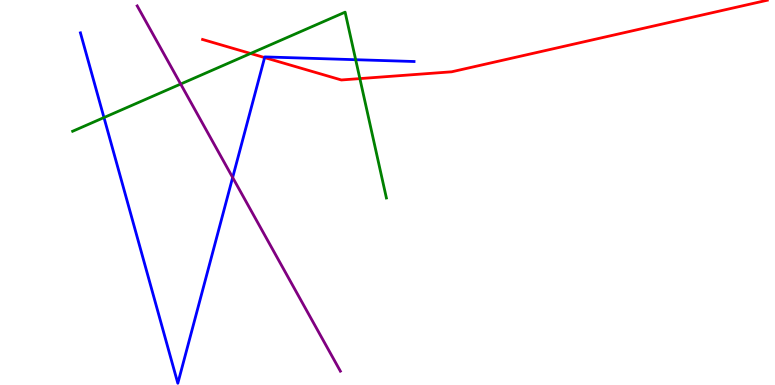[{'lines': ['blue', 'red'], 'intersections': [{'x': 3.41, 'y': 8.5}]}, {'lines': ['green', 'red'], 'intersections': [{'x': 3.23, 'y': 8.61}, {'x': 4.64, 'y': 7.96}]}, {'lines': ['purple', 'red'], 'intersections': []}, {'lines': ['blue', 'green'], 'intersections': [{'x': 1.34, 'y': 6.95}, {'x': 4.59, 'y': 8.45}]}, {'lines': ['blue', 'purple'], 'intersections': [{'x': 3.0, 'y': 5.39}]}, {'lines': ['green', 'purple'], 'intersections': [{'x': 2.33, 'y': 7.82}]}]